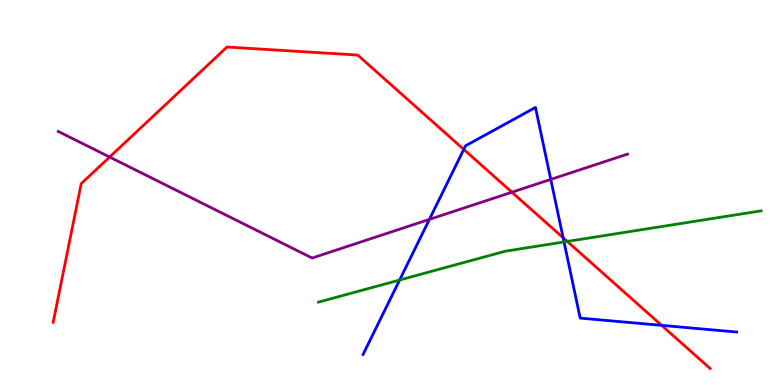[{'lines': ['blue', 'red'], 'intersections': [{'x': 5.98, 'y': 6.12}, {'x': 7.27, 'y': 3.82}, {'x': 8.54, 'y': 1.55}]}, {'lines': ['green', 'red'], 'intersections': [{'x': 7.32, 'y': 3.73}]}, {'lines': ['purple', 'red'], 'intersections': [{'x': 1.41, 'y': 5.92}, {'x': 6.61, 'y': 5.01}]}, {'lines': ['blue', 'green'], 'intersections': [{'x': 5.16, 'y': 2.73}, {'x': 7.28, 'y': 3.72}]}, {'lines': ['blue', 'purple'], 'intersections': [{'x': 5.54, 'y': 4.3}, {'x': 7.11, 'y': 5.34}]}, {'lines': ['green', 'purple'], 'intersections': []}]